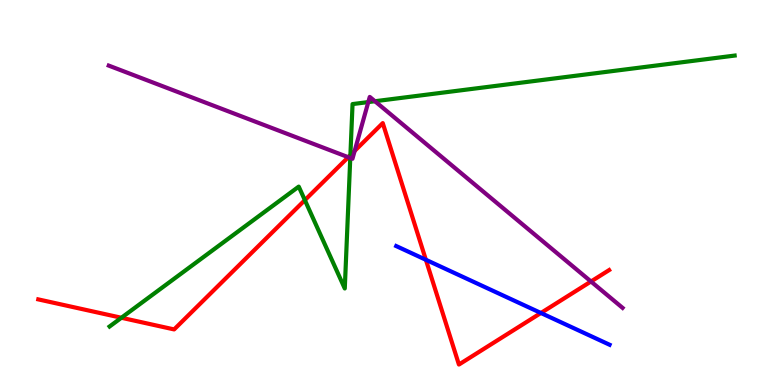[{'lines': ['blue', 'red'], 'intersections': [{'x': 5.5, 'y': 3.25}, {'x': 6.98, 'y': 1.87}]}, {'lines': ['green', 'red'], 'intersections': [{'x': 1.57, 'y': 1.75}, {'x': 3.93, 'y': 4.8}, {'x': 4.52, 'y': 5.97}]}, {'lines': ['purple', 'red'], 'intersections': [{'x': 4.49, 'y': 5.92}, {'x': 4.58, 'y': 6.08}, {'x': 7.63, 'y': 2.69}]}, {'lines': ['blue', 'green'], 'intersections': []}, {'lines': ['blue', 'purple'], 'intersections': []}, {'lines': ['green', 'purple'], 'intersections': [{'x': 4.52, 'y': 5.9}, {'x': 4.75, 'y': 7.35}, {'x': 4.84, 'y': 7.37}]}]